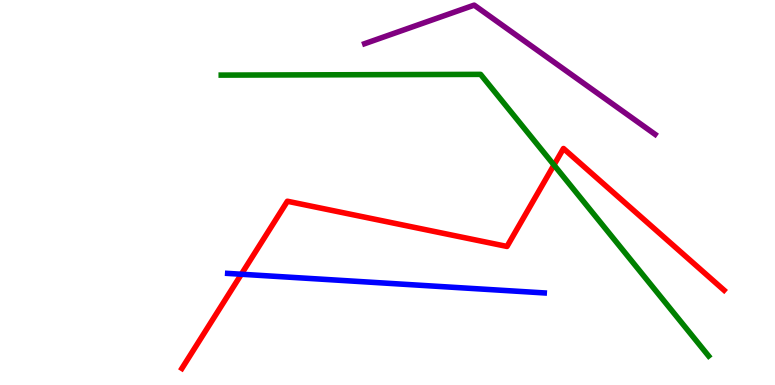[{'lines': ['blue', 'red'], 'intersections': [{'x': 3.11, 'y': 2.88}]}, {'lines': ['green', 'red'], 'intersections': [{'x': 7.15, 'y': 5.71}]}, {'lines': ['purple', 'red'], 'intersections': []}, {'lines': ['blue', 'green'], 'intersections': []}, {'lines': ['blue', 'purple'], 'intersections': []}, {'lines': ['green', 'purple'], 'intersections': []}]